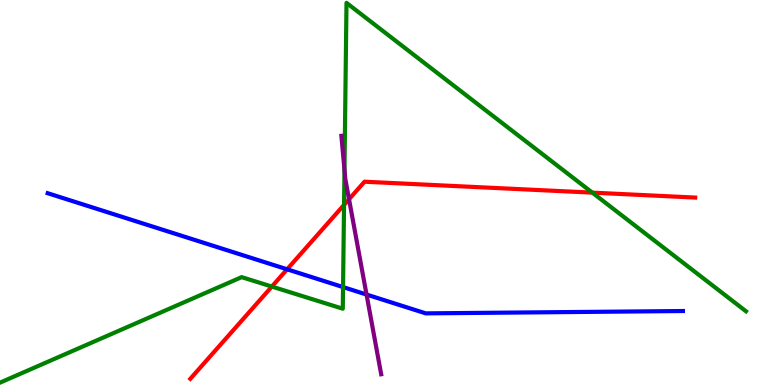[{'lines': ['blue', 'red'], 'intersections': [{'x': 3.7, 'y': 3.01}]}, {'lines': ['green', 'red'], 'intersections': [{'x': 3.51, 'y': 2.56}, {'x': 4.44, 'y': 4.68}, {'x': 7.64, 'y': 5.0}]}, {'lines': ['purple', 'red'], 'intersections': [{'x': 4.5, 'y': 4.83}]}, {'lines': ['blue', 'green'], 'intersections': [{'x': 4.43, 'y': 2.54}]}, {'lines': ['blue', 'purple'], 'intersections': [{'x': 4.73, 'y': 2.35}]}, {'lines': ['green', 'purple'], 'intersections': [{'x': 4.44, 'y': 5.59}]}]